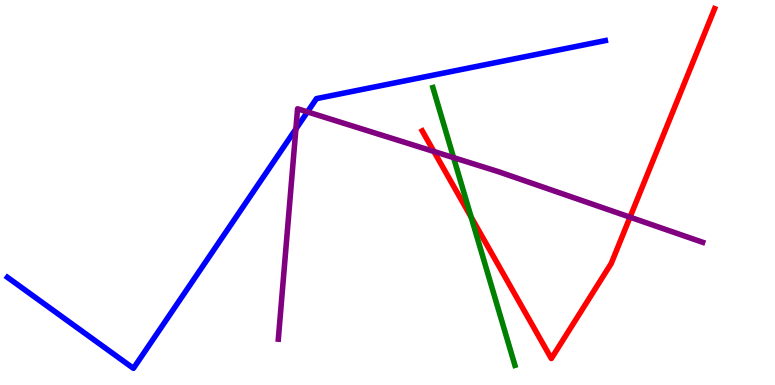[{'lines': ['blue', 'red'], 'intersections': []}, {'lines': ['green', 'red'], 'intersections': [{'x': 6.08, 'y': 4.36}]}, {'lines': ['purple', 'red'], 'intersections': [{'x': 5.6, 'y': 6.07}, {'x': 8.13, 'y': 4.36}]}, {'lines': ['blue', 'green'], 'intersections': []}, {'lines': ['blue', 'purple'], 'intersections': [{'x': 3.82, 'y': 6.65}, {'x': 3.97, 'y': 7.09}]}, {'lines': ['green', 'purple'], 'intersections': [{'x': 5.85, 'y': 5.91}]}]